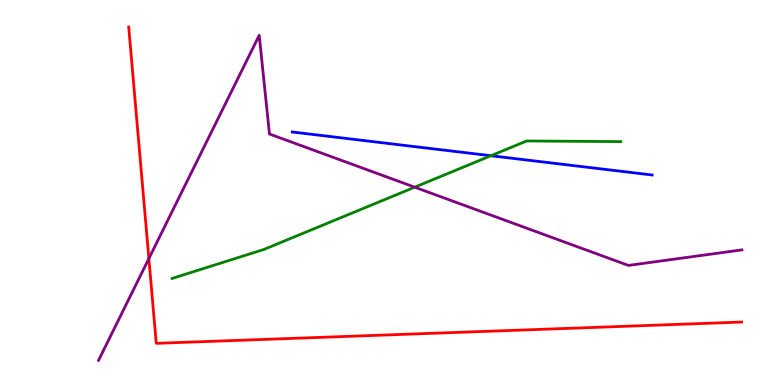[{'lines': ['blue', 'red'], 'intersections': []}, {'lines': ['green', 'red'], 'intersections': []}, {'lines': ['purple', 'red'], 'intersections': [{'x': 1.92, 'y': 3.28}]}, {'lines': ['blue', 'green'], 'intersections': [{'x': 6.33, 'y': 5.96}]}, {'lines': ['blue', 'purple'], 'intersections': []}, {'lines': ['green', 'purple'], 'intersections': [{'x': 5.35, 'y': 5.14}]}]